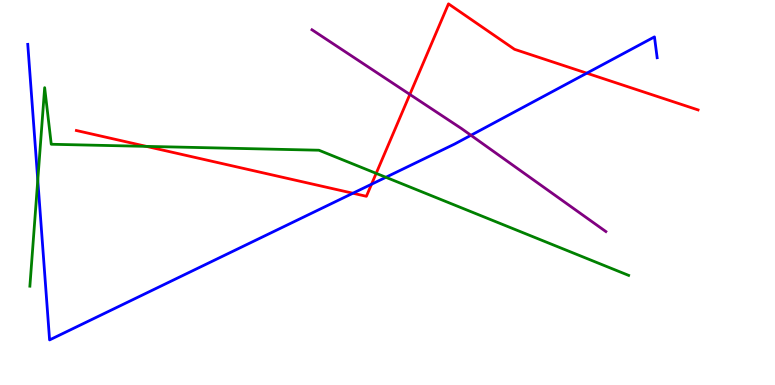[{'lines': ['blue', 'red'], 'intersections': [{'x': 4.55, 'y': 4.98}, {'x': 4.79, 'y': 5.22}, {'x': 7.57, 'y': 8.1}]}, {'lines': ['green', 'red'], 'intersections': [{'x': 1.89, 'y': 6.2}, {'x': 4.85, 'y': 5.5}]}, {'lines': ['purple', 'red'], 'intersections': [{'x': 5.29, 'y': 7.55}]}, {'lines': ['blue', 'green'], 'intersections': [{'x': 0.488, 'y': 5.32}, {'x': 4.98, 'y': 5.4}]}, {'lines': ['blue', 'purple'], 'intersections': [{'x': 6.08, 'y': 6.49}]}, {'lines': ['green', 'purple'], 'intersections': []}]